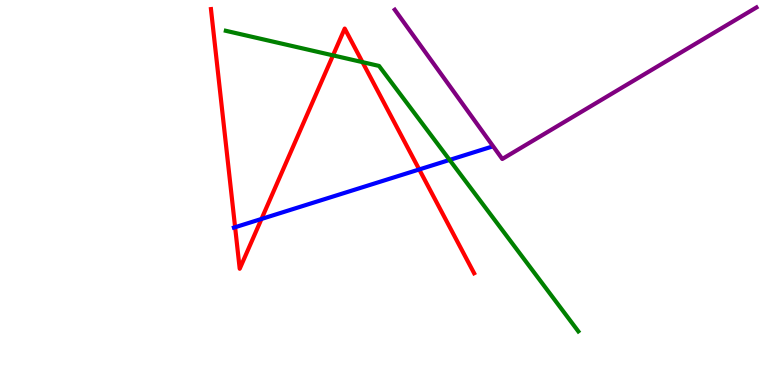[{'lines': ['blue', 'red'], 'intersections': [{'x': 3.03, 'y': 4.1}, {'x': 3.37, 'y': 4.31}, {'x': 5.41, 'y': 5.6}]}, {'lines': ['green', 'red'], 'intersections': [{'x': 4.3, 'y': 8.56}, {'x': 4.68, 'y': 8.39}]}, {'lines': ['purple', 'red'], 'intersections': []}, {'lines': ['blue', 'green'], 'intersections': [{'x': 5.8, 'y': 5.85}]}, {'lines': ['blue', 'purple'], 'intersections': []}, {'lines': ['green', 'purple'], 'intersections': []}]